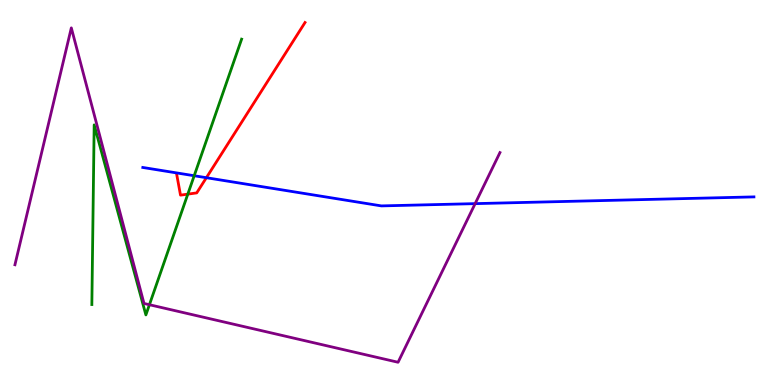[{'lines': ['blue', 'red'], 'intersections': [{'x': 2.66, 'y': 5.38}]}, {'lines': ['green', 'red'], 'intersections': [{'x': 2.42, 'y': 4.96}]}, {'lines': ['purple', 'red'], 'intersections': []}, {'lines': ['blue', 'green'], 'intersections': [{'x': 2.51, 'y': 5.44}]}, {'lines': ['blue', 'purple'], 'intersections': [{'x': 6.13, 'y': 4.71}]}, {'lines': ['green', 'purple'], 'intersections': [{'x': 1.93, 'y': 2.09}]}]